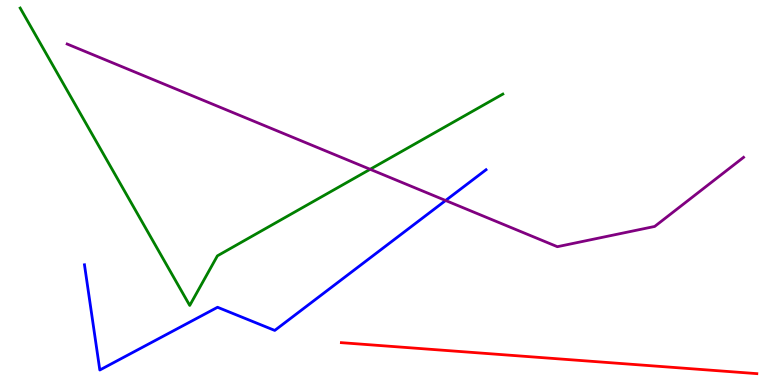[{'lines': ['blue', 'red'], 'intersections': []}, {'lines': ['green', 'red'], 'intersections': []}, {'lines': ['purple', 'red'], 'intersections': []}, {'lines': ['blue', 'green'], 'intersections': []}, {'lines': ['blue', 'purple'], 'intersections': [{'x': 5.75, 'y': 4.79}]}, {'lines': ['green', 'purple'], 'intersections': [{'x': 4.78, 'y': 5.6}]}]